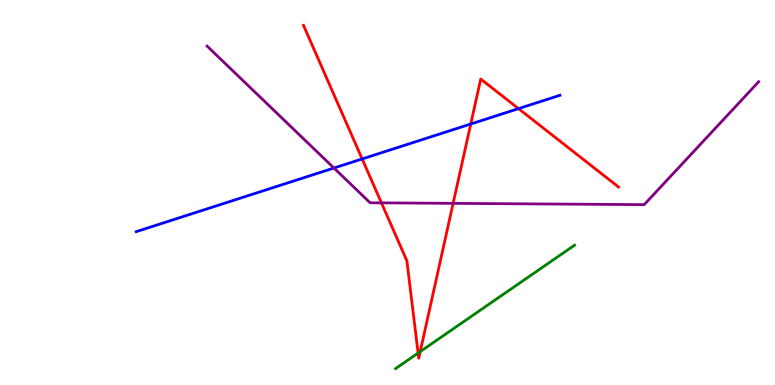[{'lines': ['blue', 'red'], 'intersections': [{'x': 4.67, 'y': 5.87}, {'x': 6.07, 'y': 6.78}, {'x': 6.69, 'y': 7.18}]}, {'lines': ['green', 'red'], 'intersections': [{'x': 5.39, 'y': 0.829}, {'x': 5.42, 'y': 0.867}]}, {'lines': ['purple', 'red'], 'intersections': [{'x': 4.92, 'y': 4.73}, {'x': 5.85, 'y': 4.72}]}, {'lines': ['blue', 'green'], 'intersections': []}, {'lines': ['blue', 'purple'], 'intersections': [{'x': 4.31, 'y': 5.64}]}, {'lines': ['green', 'purple'], 'intersections': []}]